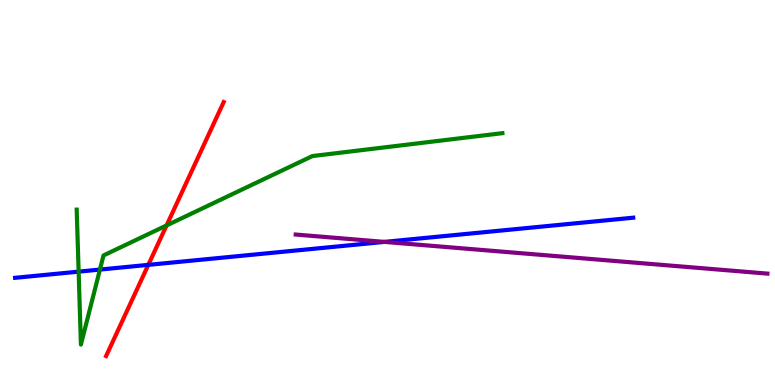[{'lines': ['blue', 'red'], 'intersections': [{'x': 1.91, 'y': 3.12}]}, {'lines': ['green', 'red'], 'intersections': [{'x': 2.15, 'y': 4.14}]}, {'lines': ['purple', 'red'], 'intersections': []}, {'lines': ['blue', 'green'], 'intersections': [{'x': 1.01, 'y': 2.94}, {'x': 1.29, 'y': 3.0}]}, {'lines': ['blue', 'purple'], 'intersections': [{'x': 4.96, 'y': 3.72}]}, {'lines': ['green', 'purple'], 'intersections': []}]